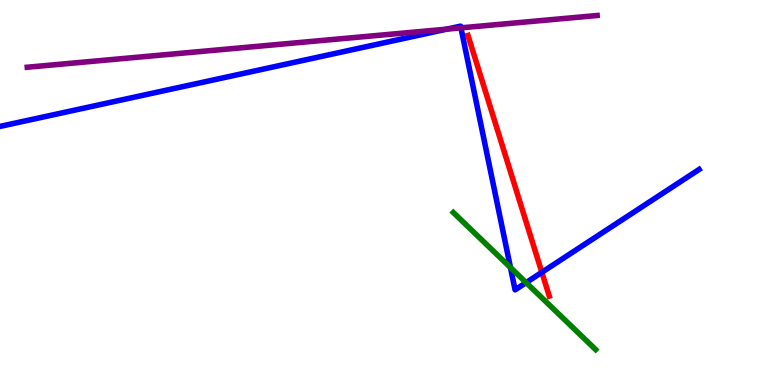[{'lines': ['blue', 'red'], 'intersections': [{'x': 6.99, 'y': 2.93}]}, {'lines': ['green', 'red'], 'intersections': []}, {'lines': ['purple', 'red'], 'intersections': []}, {'lines': ['blue', 'green'], 'intersections': [{'x': 6.59, 'y': 3.05}, {'x': 6.79, 'y': 2.66}]}, {'lines': ['blue', 'purple'], 'intersections': [{'x': 5.76, 'y': 9.24}, {'x': 5.95, 'y': 9.28}]}, {'lines': ['green', 'purple'], 'intersections': []}]